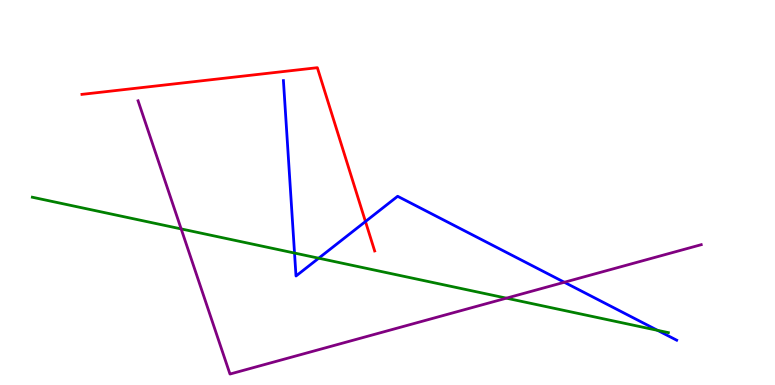[{'lines': ['blue', 'red'], 'intersections': [{'x': 4.72, 'y': 4.25}]}, {'lines': ['green', 'red'], 'intersections': []}, {'lines': ['purple', 'red'], 'intersections': []}, {'lines': ['blue', 'green'], 'intersections': [{'x': 3.8, 'y': 3.43}, {'x': 4.11, 'y': 3.29}, {'x': 8.48, 'y': 1.42}]}, {'lines': ['blue', 'purple'], 'intersections': [{'x': 7.28, 'y': 2.67}]}, {'lines': ['green', 'purple'], 'intersections': [{'x': 2.34, 'y': 4.05}, {'x': 6.53, 'y': 2.26}]}]